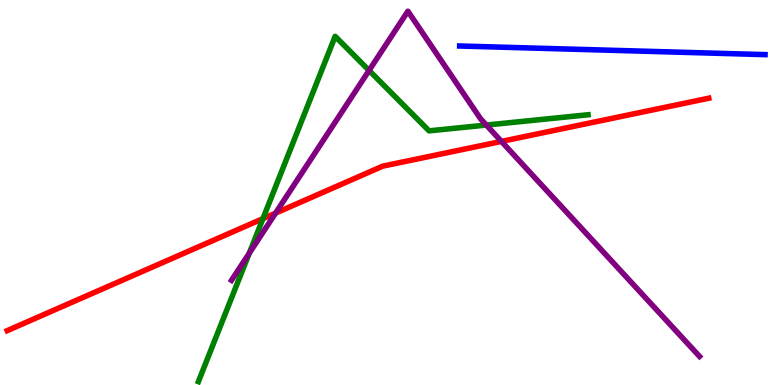[{'lines': ['blue', 'red'], 'intersections': []}, {'lines': ['green', 'red'], 'intersections': [{'x': 3.39, 'y': 4.32}]}, {'lines': ['purple', 'red'], 'intersections': [{'x': 3.56, 'y': 4.46}, {'x': 6.47, 'y': 6.33}]}, {'lines': ['blue', 'green'], 'intersections': []}, {'lines': ['blue', 'purple'], 'intersections': []}, {'lines': ['green', 'purple'], 'intersections': [{'x': 3.22, 'y': 3.42}, {'x': 4.76, 'y': 8.17}, {'x': 6.28, 'y': 6.75}]}]